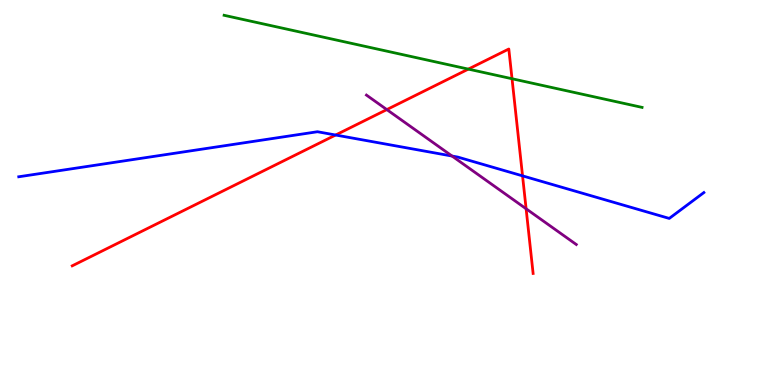[{'lines': ['blue', 'red'], 'intersections': [{'x': 4.33, 'y': 6.49}, {'x': 6.74, 'y': 5.43}]}, {'lines': ['green', 'red'], 'intersections': [{'x': 6.04, 'y': 8.2}, {'x': 6.61, 'y': 7.95}]}, {'lines': ['purple', 'red'], 'intersections': [{'x': 4.99, 'y': 7.15}, {'x': 6.79, 'y': 4.58}]}, {'lines': ['blue', 'green'], 'intersections': []}, {'lines': ['blue', 'purple'], 'intersections': [{'x': 5.83, 'y': 5.95}]}, {'lines': ['green', 'purple'], 'intersections': []}]